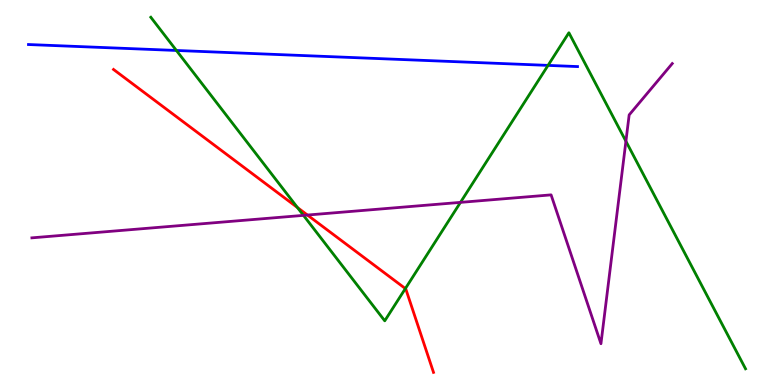[{'lines': ['blue', 'red'], 'intersections': []}, {'lines': ['green', 'red'], 'intersections': [{'x': 3.84, 'y': 4.61}, {'x': 5.23, 'y': 2.5}]}, {'lines': ['purple', 'red'], 'intersections': [{'x': 3.97, 'y': 4.41}]}, {'lines': ['blue', 'green'], 'intersections': [{'x': 2.28, 'y': 8.69}, {'x': 7.07, 'y': 8.3}]}, {'lines': ['blue', 'purple'], 'intersections': []}, {'lines': ['green', 'purple'], 'intersections': [{'x': 3.92, 'y': 4.41}, {'x': 5.94, 'y': 4.74}, {'x': 8.08, 'y': 6.33}]}]